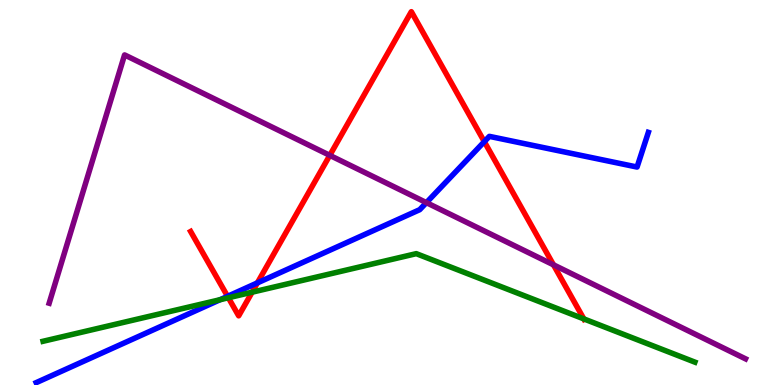[{'lines': ['blue', 'red'], 'intersections': [{'x': 2.94, 'y': 2.3}, {'x': 3.32, 'y': 2.65}, {'x': 6.25, 'y': 6.32}]}, {'lines': ['green', 'red'], 'intersections': [{'x': 2.95, 'y': 2.27}, {'x': 3.25, 'y': 2.41}, {'x': 7.53, 'y': 1.72}]}, {'lines': ['purple', 'red'], 'intersections': [{'x': 4.26, 'y': 5.96}, {'x': 7.14, 'y': 3.12}]}, {'lines': ['blue', 'green'], 'intersections': [{'x': 2.84, 'y': 2.22}]}, {'lines': ['blue', 'purple'], 'intersections': [{'x': 5.5, 'y': 4.74}]}, {'lines': ['green', 'purple'], 'intersections': []}]